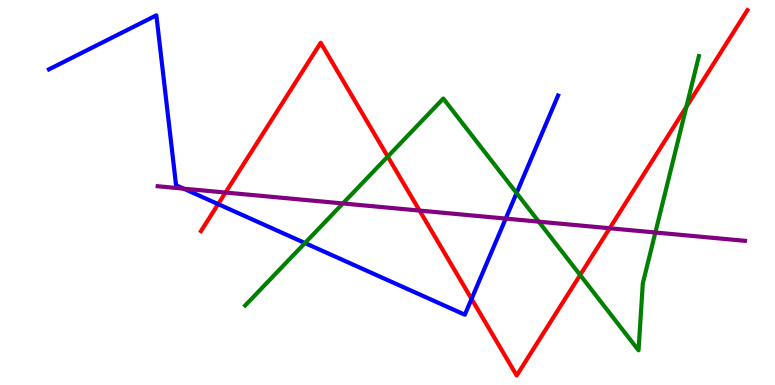[{'lines': ['blue', 'red'], 'intersections': [{'x': 2.81, 'y': 4.7}, {'x': 6.08, 'y': 2.24}]}, {'lines': ['green', 'red'], 'intersections': [{'x': 5.0, 'y': 5.93}, {'x': 7.49, 'y': 2.86}, {'x': 8.86, 'y': 7.23}]}, {'lines': ['purple', 'red'], 'intersections': [{'x': 2.91, 'y': 5.0}, {'x': 5.41, 'y': 4.53}, {'x': 7.87, 'y': 4.07}]}, {'lines': ['blue', 'green'], 'intersections': [{'x': 3.94, 'y': 3.69}, {'x': 6.67, 'y': 4.99}]}, {'lines': ['blue', 'purple'], 'intersections': [{'x': 2.37, 'y': 5.1}, {'x': 6.53, 'y': 4.32}]}, {'lines': ['green', 'purple'], 'intersections': [{'x': 4.42, 'y': 4.72}, {'x': 6.95, 'y': 4.24}, {'x': 8.46, 'y': 3.96}]}]